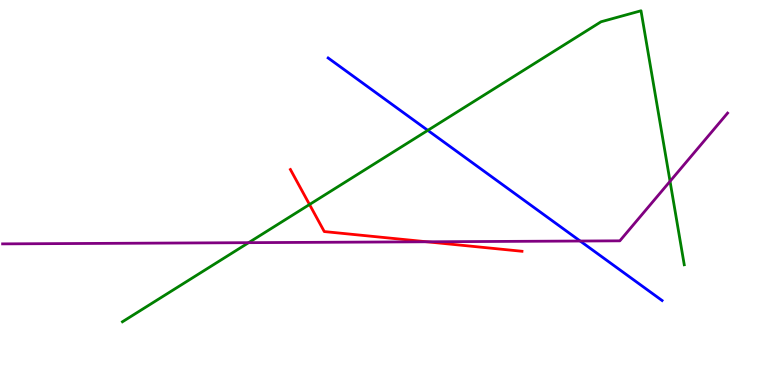[{'lines': ['blue', 'red'], 'intersections': []}, {'lines': ['green', 'red'], 'intersections': [{'x': 3.99, 'y': 4.69}]}, {'lines': ['purple', 'red'], 'intersections': [{'x': 5.51, 'y': 3.72}]}, {'lines': ['blue', 'green'], 'intersections': [{'x': 5.52, 'y': 6.61}]}, {'lines': ['blue', 'purple'], 'intersections': [{'x': 7.49, 'y': 3.74}]}, {'lines': ['green', 'purple'], 'intersections': [{'x': 3.21, 'y': 3.7}, {'x': 8.65, 'y': 5.29}]}]